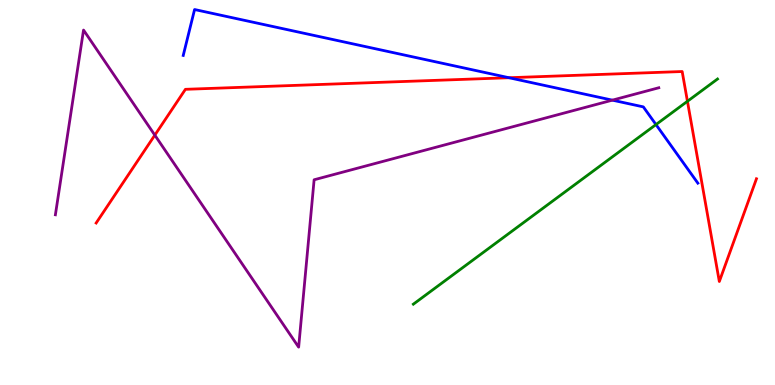[{'lines': ['blue', 'red'], 'intersections': [{'x': 6.57, 'y': 7.98}]}, {'lines': ['green', 'red'], 'intersections': [{'x': 8.87, 'y': 7.37}]}, {'lines': ['purple', 'red'], 'intersections': [{'x': 2.0, 'y': 6.49}]}, {'lines': ['blue', 'green'], 'intersections': [{'x': 8.46, 'y': 6.76}]}, {'lines': ['blue', 'purple'], 'intersections': [{'x': 7.9, 'y': 7.4}]}, {'lines': ['green', 'purple'], 'intersections': []}]